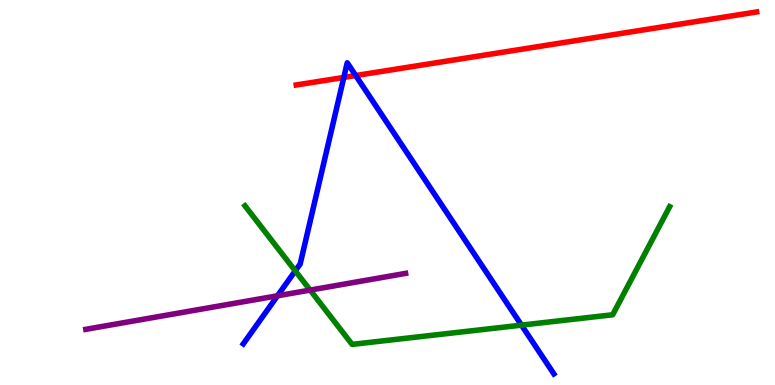[{'lines': ['blue', 'red'], 'intersections': [{'x': 4.44, 'y': 7.99}, {'x': 4.59, 'y': 8.04}]}, {'lines': ['green', 'red'], 'intersections': []}, {'lines': ['purple', 'red'], 'intersections': []}, {'lines': ['blue', 'green'], 'intersections': [{'x': 3.81, 'y': 2.96}, {'x': 6.73, 'y': 1.55}]}, {'lines': ['blue', 'purple'], 'intersections': [{'x': 3.58, 'y': 2.32}]}, {'lines': ['green', 'purple'], 'intersections': [{'x': 4.0, 'y': 2.47}]}]